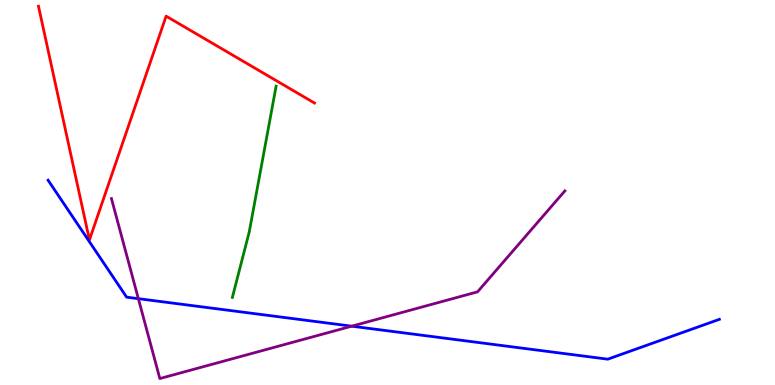[{'lines': ['blue', 'red'], 'intersections': []}, {'lines': ['green', 'red'], 'intersections': []}, {'lines': ['purple', 'red'], 'intersections': []}, {'lines': ['blue', 'green'], 'intersections': []}, {'lines': ['blue', 'purple'], 'intersections': [{'x': 1.79, 'y': 2.24}, {'x': 4.54, 'y': 1.53}]}, {'lines': ['green', 'purple'], 'intersections': []}]